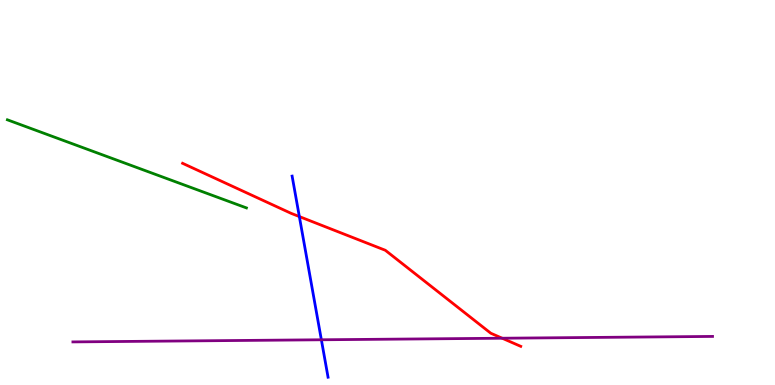[{'lines': ['blue', 'red'], 'intersections': [{'x': 3.86, 'y': 4.37}]}, {'lines': ['green', 'red'], 'intersections': []}, {'lines': ['purple', 'red'], 'intersections': [{'x': 6.48, 'y': 1.21}]}, {'lines': ['blue', 'green'], 'intersections': []}, {'lines': ['blue', 'purple'], 'intersections': [{'x': 4.15, 'y': 1.17}]}, {'lines': ['green', 'purple'], 'intersections': []}]